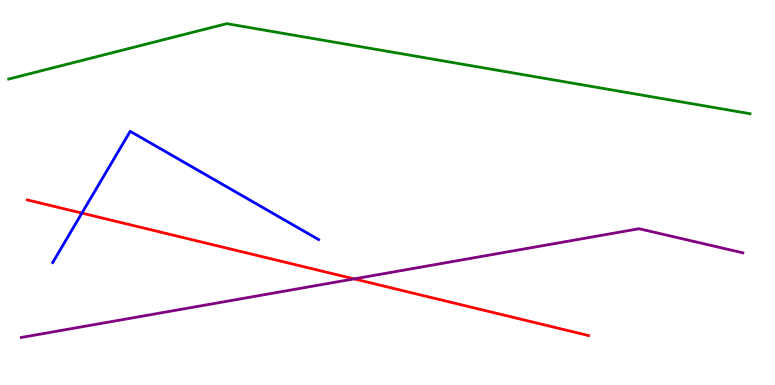[{'lines': ['blue', 'red'], 'intersections': [{'x': 1.06, 'y': 4.46}]}, {'lines': ['green', 'red'], 'intersections': []}, {'lines': ['purple', 'red'], 'intersections': [{'x': 4.57, 'y': 2.76}]}, {'lines': ['blue', 'green'], 'intersections': []}, {'lines': ['blue', 'purple'], 'intersections': []}, {'lines': ['green', 'purple'], 'intersections': []}]